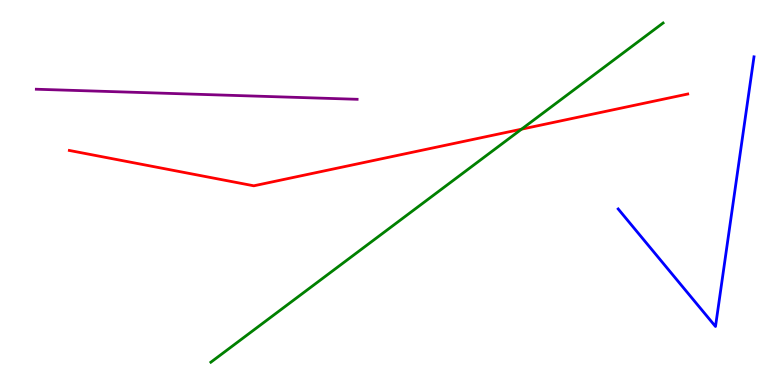[{'lines': ['blue', 'red'], 'intersections': []}, {'lines': ['green', 'red'], 'intersections': [{'x': 6.73, 'y': 6.64}]}, {'lines': ['purple', 'red'], 'intersections': []}, {'lines': ['blue', 'green'], 'intersections': []}, {'lines': ['blue', 'purple'], 'intersections': []}, {'lines': ['green', 'purple'], 'intersections': []}]